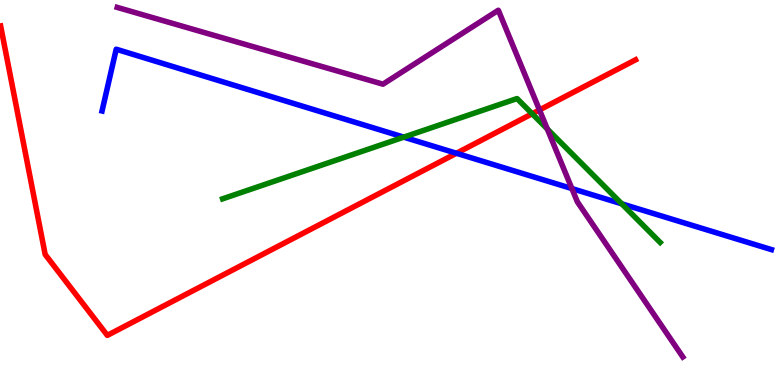[{'lines': ['blue', 'red'], 'intersections': [{'x': 5.89, 'y': 6.02}]}, {'lines': ['green', 'red'], 'intersections': [{'x': 6.87, 'y': 7.05}]}, {'lines': ['purple', 'red'], 'intersections': [{'x': 6.96, 'y': 7.14}]}, {'lines': ['blue', 'green'], 'intersections': [{'x': 5.21, 'y': 6.44}, {'x': 8.02, 'y': 4.71}]}, {'lines': ['blue', 'purple'], 'intersections': [{'x': 7.38, 'y': 5.1}]}, {'lines': ['green', 'purple'], 'intersections': [{'x': 7.06, 'y': 6.65}]}]